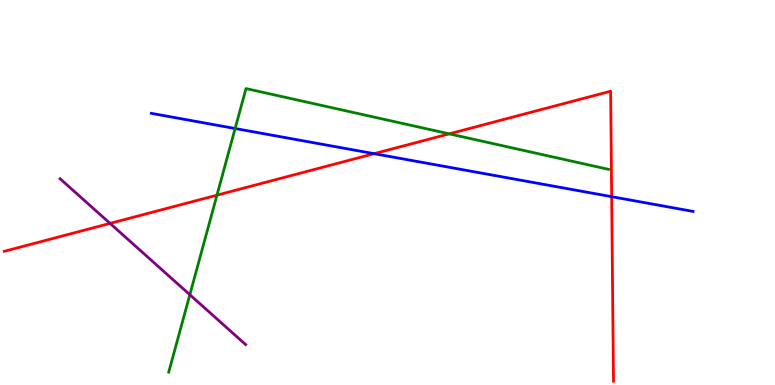[{'lines': ['blue', 'red'], 'intersections': [{'x': 4.83, 'y': 6.01}, {'x': 7.89, 'y': 4.89}]}, {'lines': ['green', 'red'], 'intersections': [{'x': 2.8, 'y': 4.93}, {'x': 5.8, 'y': 6.52}]}, {'lines': ['purple', 'red'], 'intersections': [{'x': 1.42, 'y': 4.2}]}, {'lines': ['blue', 'green'], 'intersections': [{'x': 3.03, 'y': 6.66}]}, {'lines': ['blue', 'purple'], 'intersections': []}, {'lines': ['green', 'purple'], 'intersections': [{'x': 2.45, 'y': 2.35}]}]